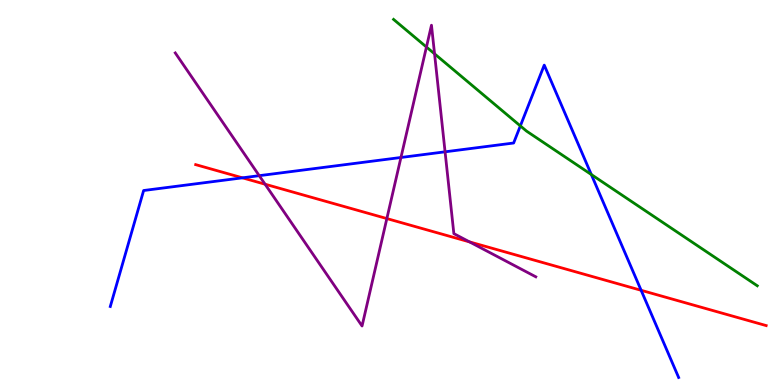[{'lines': ['blue', 'red'], 'intersections': [{'x': 3.13, 'y': 5.38}, {'x': 8.27, 'y': 2.46}]}, {'lines': ['green', 'red'], 'intersections': []}, {'lines': ['purple', 'red'], 'intersections': [{'x': 3.42, 'y': 5.22}, {'x': 4.99, 'y': 4.32}, {'x': 6.06, 'y': 3.72}]}, {'lines': ['blue', 'green'], 'intersections': [{'x': 6.71, 'y': 6.73}, {'x': 7.63, 'y': 5.47}]}, {'lines': ['blue', 'purple'], 'intersections': [{'x': 3.34, 'y': 5.44}, {'x': 5.17, 'y': 5.91}, {'x': 5.74, 'y': 6.06}]}, {'lines': ['green', 'purple'], 'intersections': [{'x': 5.5, 'y': 8.78}, {'x': 5.61, 'y': 8.6}]}]